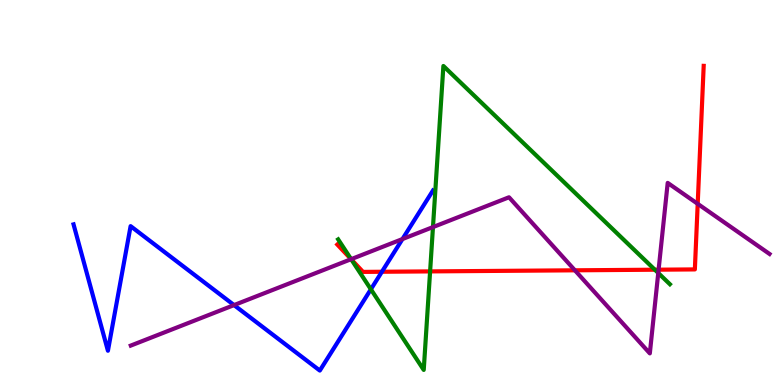[{'lines': ['blue', 'red'], 'intersections': [{'x': 4.93, 'y': 2.94}]}, {'lines': ['green', 'red'], 'intersections': [{'x': 4.53, 'y': 3.26}, {'x': 5.55, 'y': 2.95}, {'x': 8.45, 'y': 2.99}]}, {'lines': ['purple', 'red'], 'intersections': [{'x': 4.53, 'y': 3.27}, {'x': 7.42, 'y': 2.98}, {'x': 8.5, 'y': 3.0}, {'x': 9.0, 'y': 4.71}]}, {'lines': ['blue', 'green'], 'intersections': [{'x': 4.79, 'y': 2.49}]}, {'lines': ['blue', 'purple'], 'intersections': [{'x': 3.02, 'y': 2.08}, {'x': 5.19, 'y': 3.79}]}, {'lines': ['green', 'purple'], 'intersections': [{'x': 4.53, 'y': 3.27}, {'x': 5.59, 'y': 4.1}, {'x': 8.49, 'y': 2.91}]}]